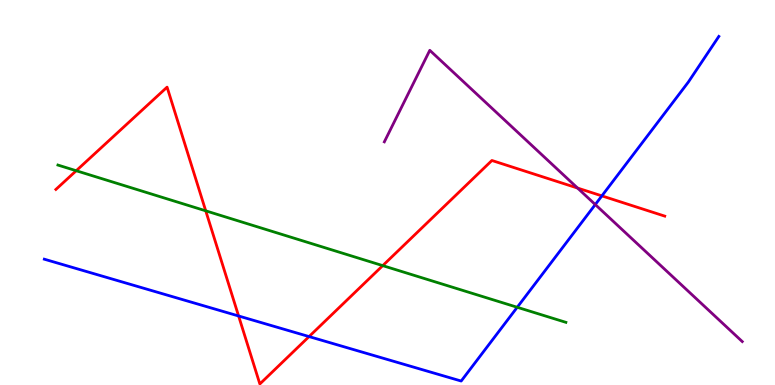[{'lines': ['blue', 'red'], 'intersections': [{'x': 3.08, 'y': 1.79}, {'x': 3.99, 'y': 1.26}, {'x': 7.77, 'y': 4.91}]}, {'lines': ['green', 'red'], 'intersections': [{'x': 0.984, 'y': 5.57}, {'x': 2.65, 'y': 4.52}, {'x': 4.94, 'y': 3.1}]}, {'lines': ['purple', 'red'], 'intersections': [{'x': 7.45, 'y': 5.12}]}, {'lines': ['blue', 'green'], 'intersections': [{'x': 6.67, 'y': 2.02}]}, {'lines': ['blue', 'purple'], 'intersections': [{'x': 7.68, 'y': 4.69}]}, {'lines': ['green', 'purple'], 'intersections': []}]